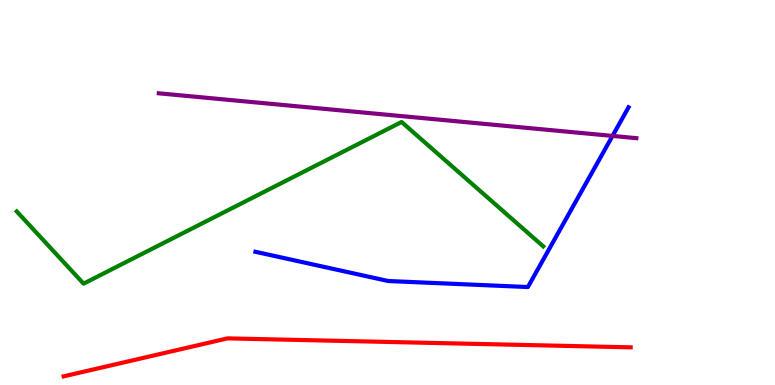[{'lines': ['blue', 'red'], 'intersections': []}, {'lines': ['green', 'red'], 'intersections': []}, {'lines': ['purple', 'red'], 'intersections': []}, {'lines': ['blue', 'green'], 'intersections': []}, {'lines': ['blue', 'purple'], 'intersections': [{'x': 7.9, 'y': 6.47}]}, {'lines': ['green', 'purple'], 'intersections': []}]